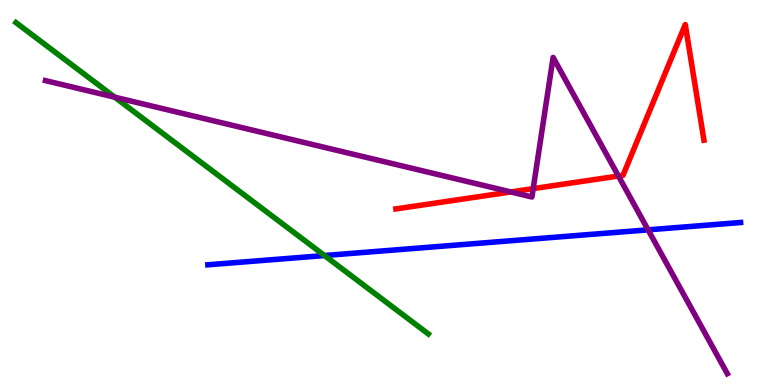[{'lines': ['blue', 'red'], 'intersections': []}, {'lines': ['green', 'red'], 'intersections': []}, {'lines': ['purple', 'red'], 'intersections': [{'x': 6.59, 'y': 5.01}, {'x': 6.88, 'y': 5.1}, {'x': 7.98, 'y': 5.43}]}, {'lines': ['blue', 'green'], 'intersections': [{'x': 4.19, 'y': 3.36}]}, {'lines': ['blue', 'purple'], 'intersections': [{'x': 8.36, 'y': 4.03}]}, {'lines': ['green', 'purple'], 'intersections': [{'x': 1.48, 'y': 7.48}]}]